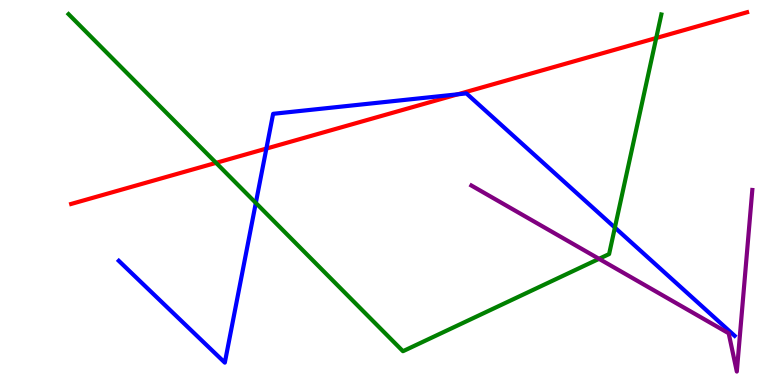[{'lines': ['blue', 'red'], 'intersections': [{'x': 3.44, 'y': 6.14}, {'x': 5.91, 'y': 7.55}]}, {'lines': ['green', 'red'], 'intersections': [{'x': 2.79, 'y': 5.77}, {'x': 8.47, 'y': 9.01}]}, {'lines': ['purple', 'red'], 'intersections': []}, {'lines': ['blue', 'green'], 'intersections': [{'x': 3.3, 'y': 4.73}, {'x': 7.93, 'y': 4.09}]}, {'lines': ['blue', 'purple'], 'intersections': []}, {'lines': ['green', 'purple'], 'intersections': [{'x': 7.73, 'y': 3.28}]}]